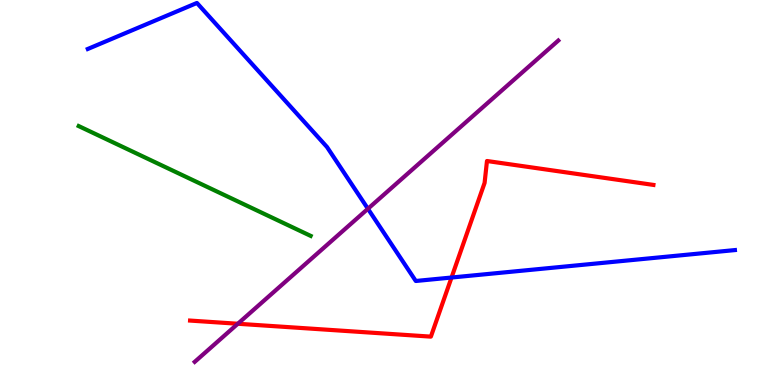[{'lines': ['blue', 'red'], 'intersections': [{'x': 5.83, 'y': 2.79}]}, {'lines': ['green', 'red'], 'intersections': []}, {'lines': ['purple', 'red'], 'intersections': [{'x': 3.07, 'y': 1.59}]}, {'lines': ['blue', 'green'], 'intersections': []}, {'lines': ['blue', 'purple'], 'intersections': [{'x': 4.75, 'y': 4.58}]}, {'lines': ['green', 'purple'], 'intersections': []}]